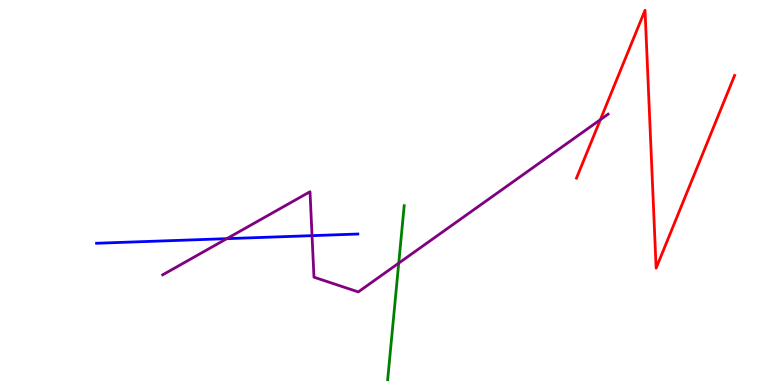[{'lines': ['blue', 'red'], 'intersections': []}, {'lines': ['green', 'red'], 'intersections': []}, {'lines': ['purple', 'red'], 'intersections': [{'x': 7.75, 'y': 6.89}]}, {'lines': ['blue', 'green'], 'intersections': []}, {'lines': ['blue', 'purple'], 'intersections': [{'x': 2.93, 'y': 3.8}, {'x': 4.03, 'y': 3.88}]}, {'lines': ['green', 'purple'], 'intersections': [{'x': 5.15, 'y': 3.17}]}]